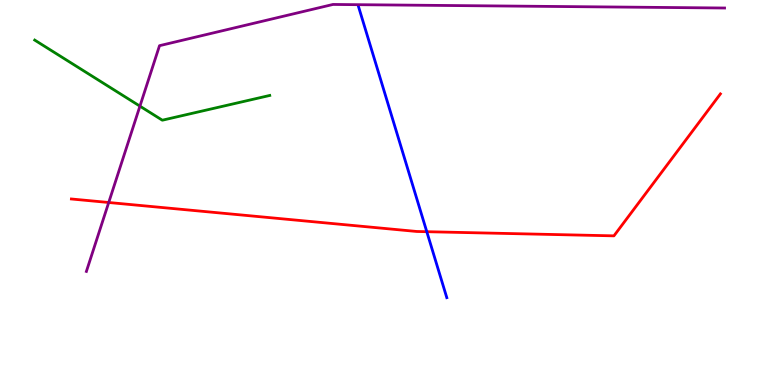[{'lines': ['blue', 'red'], 'intersections': [{'x': 5.51, 'y': 3.98}]}, {'lines': ['green', 'red'], 'intersections': []}, {'lines': ['purple', 'red'], 'intersections': [{'x': 1.4, 'y': 4.74}]}, {'lines': ['blue', 'green'], 'intersections': []}, {'lines': ['blue', 'purple'], 'intersections': []}, {'lines': ['green', 'purple'], 'intersections': [{'x': 1.81, 'y': 7.24}]}]